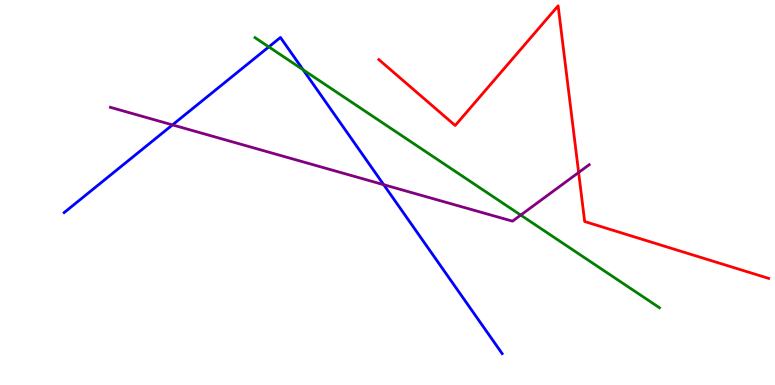[{'lines': ['blue', 'red'], 'intersections': []}, {'lines': ['green', 'red'], 'intersections': []}, {'lines': ['purple', 'red'], 'intersections': [{'x': 7.47, 'y': 5.52}]}, {'lines': ['blue', 'green'], 'intersections': [{'x': 3.47, 'y': 8.78}, {'x': 3.91, 'y': 8.19}]}, {'lines': ['blue', 'purple'], 'intersections': [{'x': 2.23, 'y': 6.76}, {'x': 4.95, 'y': 5.2}]}, {'lines': ['green', 'purple'], 'intersections': [{'x': 6.72, 'y': 4.41}]}]